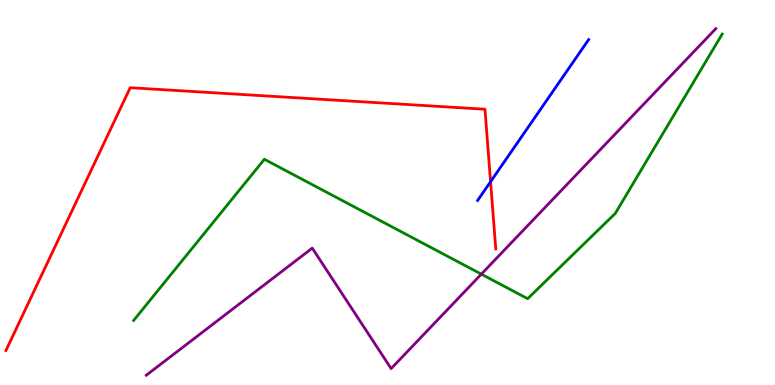[{'lines': ['blue', 'red'], 'intersections': [{'x': 6.33, 'y': 5.28}]}, {'lines': ['green', 'red'], 'intersections': []}, {'lines': ['purple', 'red'], 'intersections': []}, {'lines': ['blue', 'green'], 'intersections': []}, {'lines': ['blue', 'purple'], 'intersections': []}, {'lines': ['green', 'purple'], 'intersections': [{'x': 6.21, 'y': 2.88}]}]